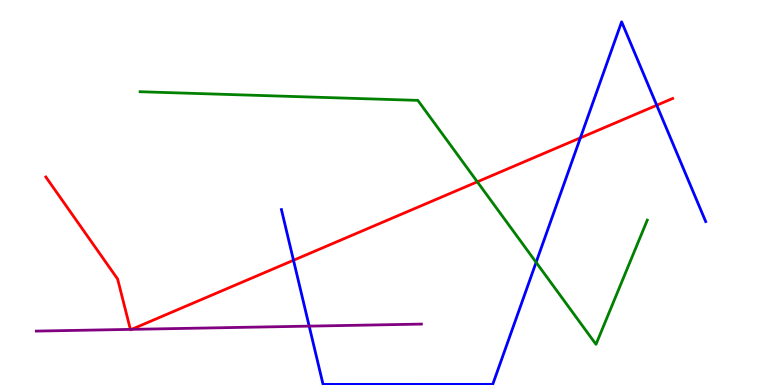[{'lines': ['blue', 'red'], 'intersections': [{'x': 3.79, 'y': 3.24}, {'x': 7.49, 'y': 6.42}, {'x': 8.47, 'y': 7.27}]}, {'lines': ['green', 'red'], 'intersections': [{'x': 6.16, 'y': 5.28}]}, {'lines': ['purple', 'red'], 'intersections': [{'x': 1.68, 'y': 1.44}, {'x': 1.7, 'y': 1.45}]}, {'lines': ['blue', 'green'], 'intersections': [{'x': 6.92, 'y': 3.19}]}, {'lines': ['blue', 'purple'], 'intersections': [{'x': 3.99, 'y': 1.53}]}, {'lines': ['green', 'purple'], 'intersections': []}]